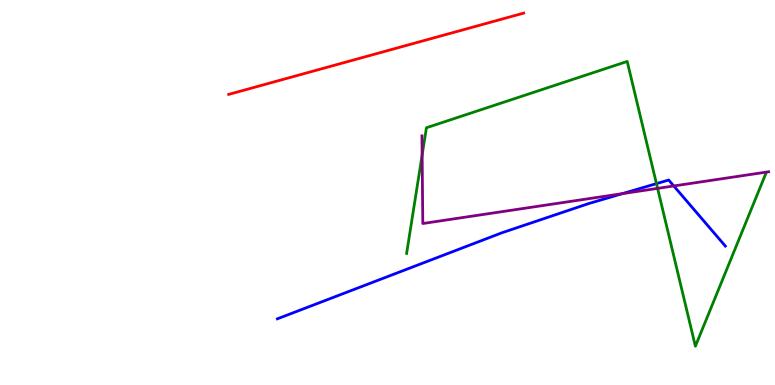[{'lines': ['blue', 'red'], 'intersections': []}, {'lines': ['green', 'red'], 'intersections': []}, {'lines': ['purple', 'red'], 'intersections': []}, {'lines': ['blue', 'green'], 'intersections': [{'x': 8.47, 'y': 5.23}]}, {'lines': ['blue', 'purple'], 'intersections': [{'x': 8.03, 'y': 4.97}, {'x': 8.69, 'y': 5.17}]}, {'lines': ['green', 'purple'], 'intersections': [{'x': 5.45, 'y': 5.97}, {'x': 8.49, 'y': 5.11}]}]